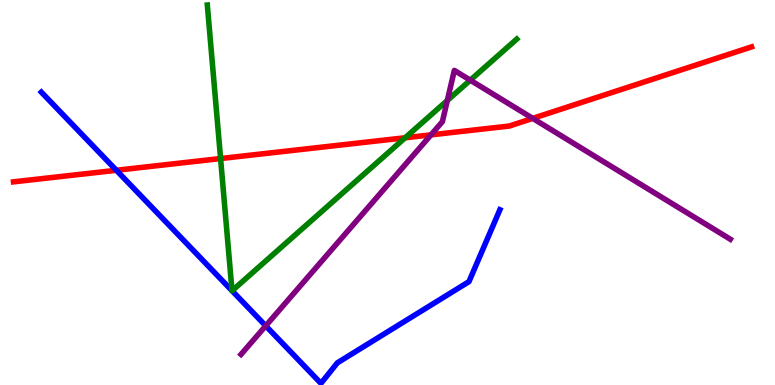[{'lines': ['blue', 'red'], 'intersections': [{'x': 1.5, 'y': 5.58}]}, {'lines': ['green', 'red'], 'intersections': [{'x': 2.85, 'y': 5.88}, {'x': 5.23, 'y': 6.42}]}, {'lines': ['purple', 'red'], 'intersections': [{'x': 5.56, 'y': 6.5}, {'x': 6.87, 'y': 6.93}]}, {'lines': ['blue', 'green'], 'intersections': [{'x': 2.99, 'y': 2.45}, {'x': 2.99, 'y': 2.45}]}, {'lines': ['blue', 'purple'], 'intersections': [{'x': 3.43, 'y': 1.54}]}, {'lines': ['green', 'purple'], 'intersections': [{'x': 5.77, 'y': 7.39}, {'x': 6.07, 'y': 7.92}]}]